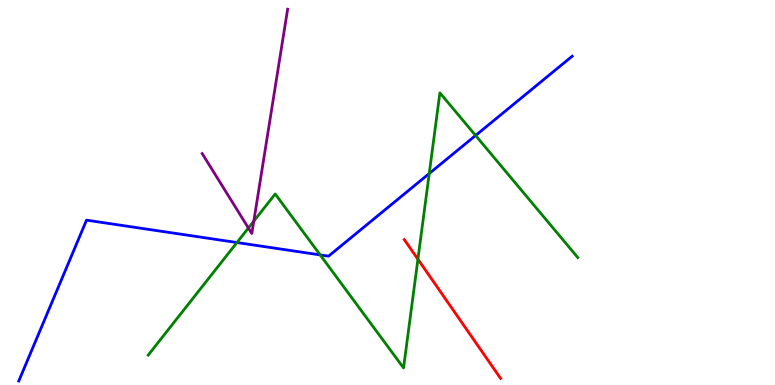[{'lines': ['blue', 'red'], 'intersections': []}, {'lines': ['green', 'red'], 'intersections': [{'x': 5.39, 'y': 3.27}]}, {'lines': ['purple', 'red'], 'intersections': []}, {'lines': ['blue', 'green'], 'intersections': [{'x': 3.06, 'y': 3.7}, {'x': 4.13, 'y': 3.38}, {'x': 5.54, 'y': 5.49}, {'x': 6.14, 'y': 6.48}]}, {'lines': ['blue', 'purple'], 'intersections': []}, {'lines': ['green', 'purple'], 'intersections': [{'x': 3.21, 'y': 4.08}, {'x': 3.27, 'y': 4.26}]}]